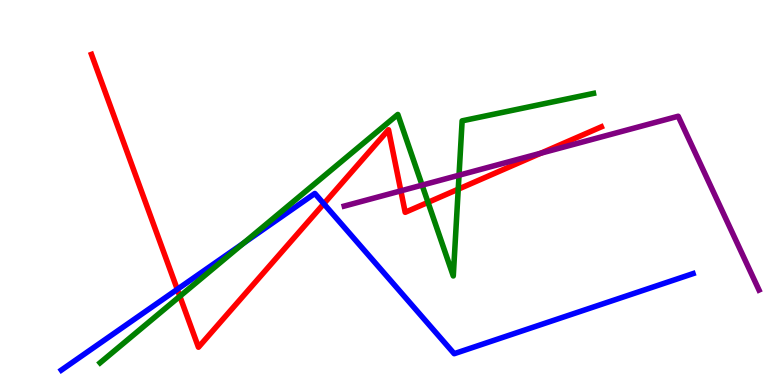[{'lines': ['blue', 'red'], 'intersections': [{'x': 2.29, 'y': 2.49}, {'x': 4.18, 'y': 4.71}]}, {'lines': ['green', 'red'], 'intersections': [{'x': 2.32, 'y': 2.3}, {'x': 5.52, 'y': 4.74}, {'x': 5.91, 'y': 5.09}]}, {'lines': ['purple', 'red'], 'intersections': [{'x': 5.17, 'y': 5.04}, {'x': 6.98, 'y': 6.02}]}, {'lines': ['blue', 'green'], 'intersections': [{'x': 3.14, 'y': 3.68}]}, {'lines': ['blue', 'purple'], 'intersections': []}, {'lines': ['green', 'purple'], 'intersections': [{'x': 5.45, 'y': 5.19}, {'x': 5.92, 'y': 5.45}]}]